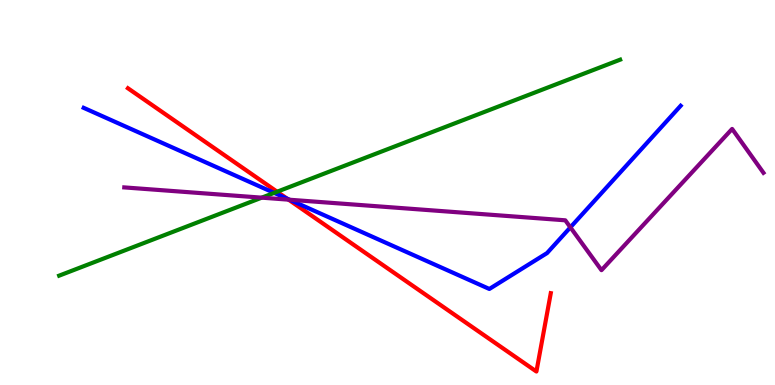[{'lines': ['blue', 'red'], 'intersections': [{'x': 3.71, 'y': 4.84}]}, {'lines': ['green', 'red'], 'intersections': [{'x': 3.58, 'y': 5.02}]}, {'lines': ['purple', 'red'], 'intersections': [{'x': 3.72, 'y': 4.81}]}, {'lines': ['blue', 'green'], 'intersections': [{'x': 3.54, 'y': 4.99}]}, {'lines': ['blue', 'purple'], 'intersections': [{'x': 3.74, 'y': 4.81}, {'x': 7.36, 'y': 4.1}]}, {'lines': ['green', 'purple'], 'intersections': [{'x': 3.38, 'y': 4.87}]}]